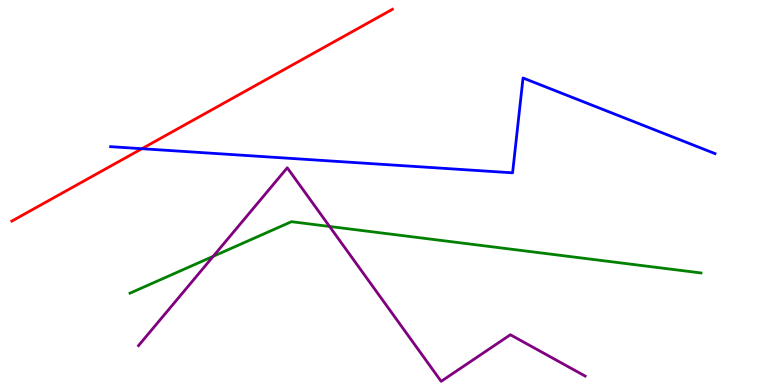[{'lines': ['blue', 'red'], 'intersections': [{'x': 1.83, 'y': 6.14}]}, {'lines': ['green', 'red'], 'intersections': []}, {'lines': ['purple', 'red'], 'intersections': []}, {'lines': ['blue', 'green'], 'intersections': []}, {'lines': ['blue', 'purple'], 'intersections': []}, {'lines': ['green', 'purple'], 'intersections': [{'x': 2.75, 'y': 3.34}, {'x': 4.25, 'y': 4.12}]}]